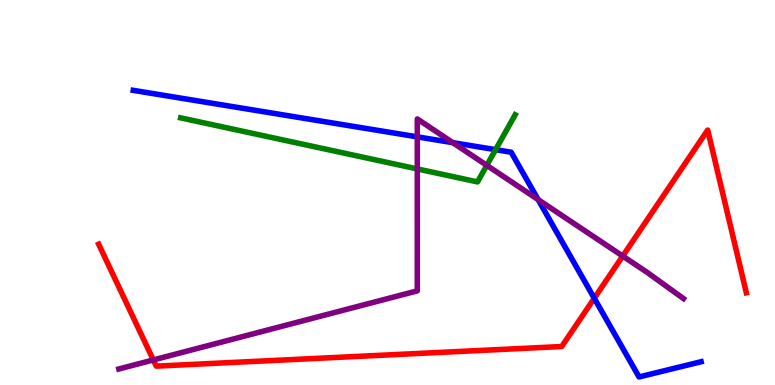[{'lines': ['blue', 'red'], 'intersections': [{'x': 7.67, 'y': 2.25}]}, {'lines': ['green', 'red'], 'intersections': []}, {'lines': ['purple', 'red'], 'intersections': [{'x': 1.98, 'y': 0.651}, {'x': 8.04, 'y': 3.35}]}, {'lines': ['blue', 'green'], 'intersections': [{'x': 6.39, 'y': 6.11}]}, {'lines': ['blue', 'purple'], 'intersections': [{'x': 5.38, 'y': 6.45}, {'x': 5.84, 'y': 6.29}, {'x': 6.94, 'y': 4.82}]}, {'lines': ['green', 'purple'], 'intersections': [{'x': 5.38, 'y': 5.61}, {'x': 6.28, 'y': 5.71}]}]